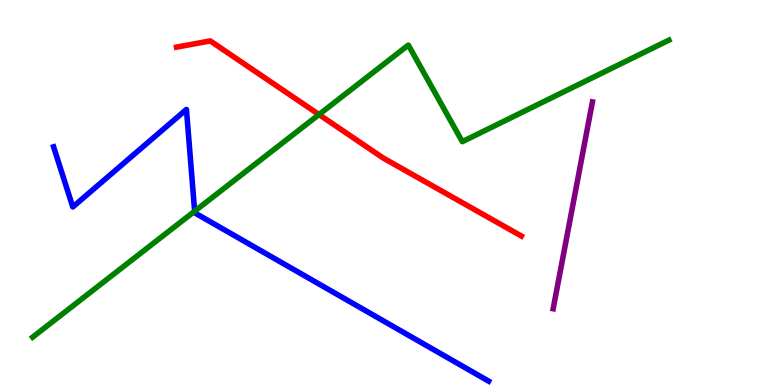[{'lines': ['blue', 'red'], 'intersections': []}, {'lines': ['green', 'red'], 'intersections': [{'x': 4.12, 'y': 7.02}]}, {'lines': ['purple', 'red'], 'intersections': []}, {'lines': ['blue', 'green'], 'intersections': [{'x': 2.51, 'y': 4.51}]}, {'lines': ['blue', 'purple'], 'intersections': []}, {'lines': ['green', 'purple'], 'intersections': []}]